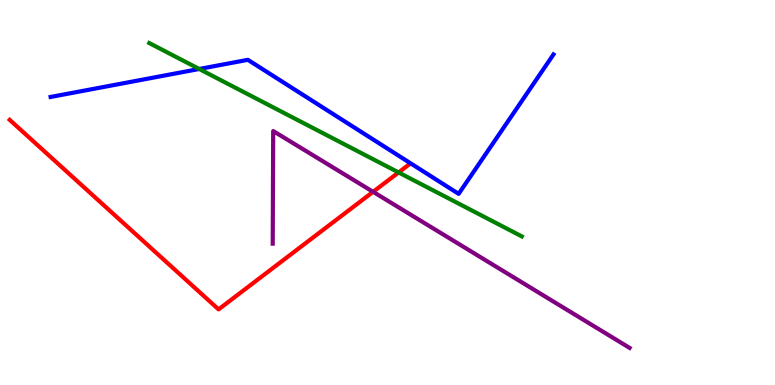[{'lines': ['blue', 'red'], 'intersections': []}, {'lines': ['green', 'red'], 'intersections': [{'x': 5.14, 'y': 5.52}]}, {'lines': ['purple', 'red'], 'intersections': [{'x': 4.81, 'y': 5.02}]}, {'lines': ['blue', 'green'], 'intersections': [{'x': 2.57, 'y': 8.21}]}, {'lines': ['blue', 'purple'], 'intersections': []}, {'lines': ['green', 'purple'], 'intersections': []}]